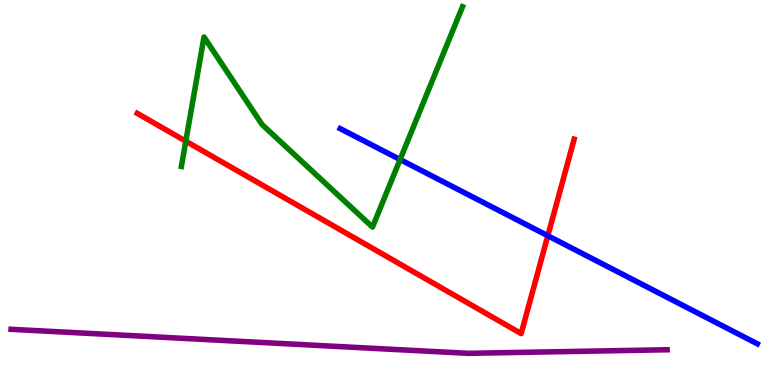[{'lines': ['blue', 'red'], 'intersections': [{'x': 7.07, 'y': 3.88}]}, {'lines': ['green', 'red'], 'intersections': [{'x': 2.4, 'y': 6.33}]}, {'lines': ['purple', 'red'], 'intersections': []}, {'lines': ['blue', 'green'], 'intersections': [{'x': 5.16, 'y': 5.86}]}, {'lines': ['blue', 'purple'], 'intersections': []}, {'lines': ['green', 'purple'], 'intersections': []}]